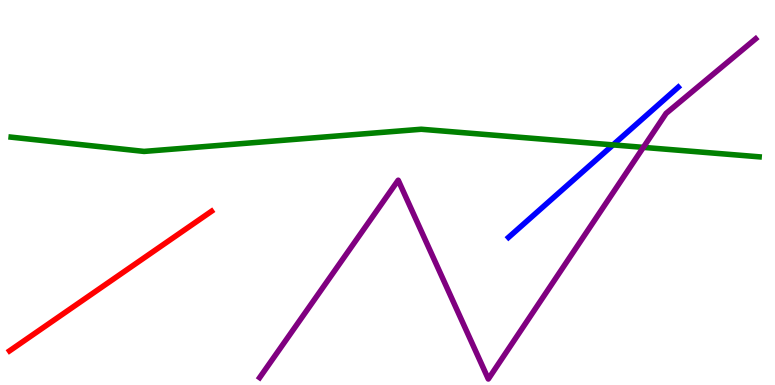[{'lines': ['blue', 'red'], 'intersections': []}, {'lines': ['green', 'red'], 'intersections': []}, {'lines': ['purple', 'red'], 'intersections': []}, {'lines': ['blue', 'green'], 'intersections': [{'x': 7.91, 'y': 6.24}]}, {'lines': ['blue', 'purple'], 'intersections': []}, {'lines': ['green', 'purple'], 'intersections': [{'x': 8.3, 'y': 6.17}]}]